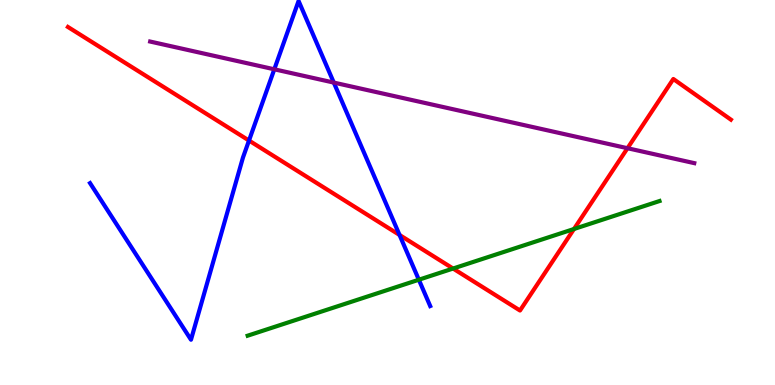[{'lines': ['blue', 'red'], 'intersections': [{'x': 3.21, 'y': 6.35}, {'x': 5.16, 'y': 3.9}]}, {'lines': ['green', 'red'], 'intersections': [{'x': 5.85, 'y': 3.03}, {'x': 7.41, 'y': 4.05}]}, {'lines': ['purple', 'red'], 'intersections': [{'x': 8.1, 'y': 6.15}]}, {'lines': ['blue', 'green'], 'intersections': [{'x': 5.4, 'y': 2.73}]}, {'lines': ['blue', 'purple'], 'intersections': [{'x': 3.54, 'y': 8.2}, {'x': 4.31, 'y': 7.85}]}, {'lines': ['green', 'purple'], 'intersections': []}]